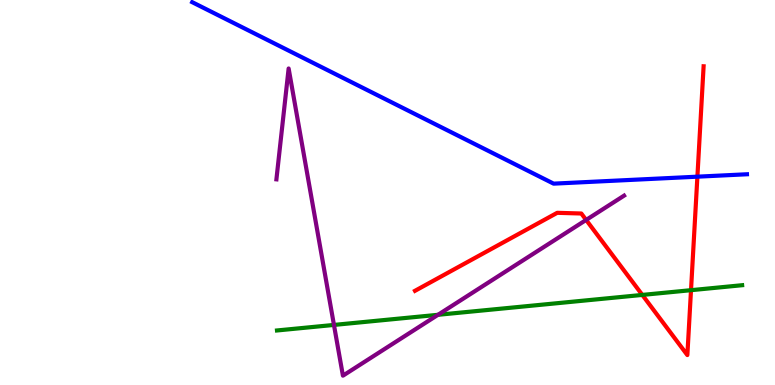[{'lines': ['blue', 'red'], 'intersections': [{'x': 9.0, 'y': 5.41}]}, {'lines': ['green', 'red'], 'intersections': [{'x': 8.29, 'y': 2.34}, {'x': 8.92, 'y': 2.46}]}, {'lines': ['purple', 'red'], 'intersections': [{'x': 7.56, 'y': 4.29}]}, {'lines': ['blue', 'green'], 'intersections': []}, {'lines': ['blue', 'purple'], 'intersections': []}, {'lines': ['green', 'purple'], 'intersections': [{'x': 4.31, 'y': 1.56}, {'x': 5.65, 'y': 1.82}]}]